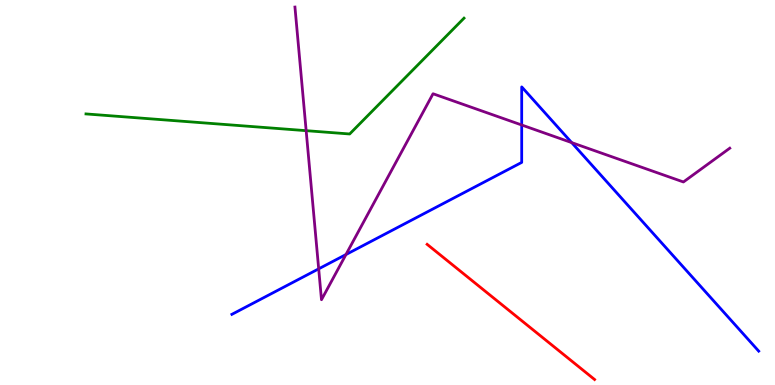[{'lines': ['blue', 'red'], 'intersections': []}, {'lines': ['green', 'red'], 'intersections': []}, {'lines': ['purple', 'red'], 'intersections': []}, {'lines': ['blue', 'green'], 'intersections': []}, {'lines': ['blue', 'purple'], 'intersections': [{'x': 4.11, 'y': 3.02}, {'x': 4.46, 'y': 3.39}, {'x': 6.73, 'y': 6.75}, {'x': 7.38, 'y': 6.3}]}, {'lines': ['green', 'purple'], 'intersections': [{'x': 3.95, 'y': 6.61}]}]